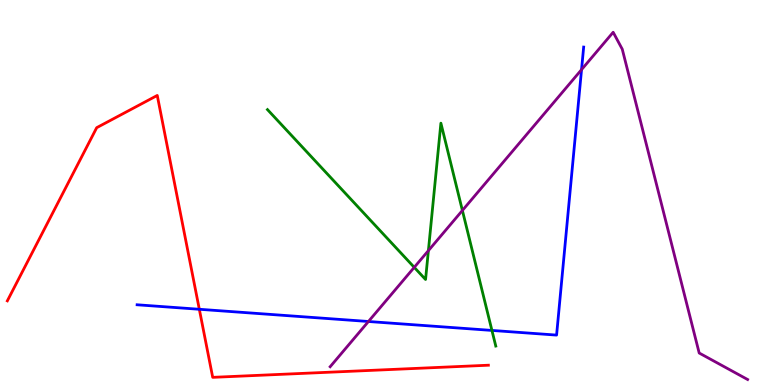[{'lines': ['blue', 'red'], 'intersections': [{'x': 2.57, 'y': 1.97}]}, {'lines': ['green', 'red'], 'intersections': []}, {'lines': ['purple', 'red'], 'intersections': []}, {'lines': ['blue', 'green'], 'intersections': [{'x': 6.35, 'y': 1.42}]}, {'lines': ['blue', 'purple'], 'intersections': [{'x': 4.75, 'y': 1.65}, {'x': 7.5, 'y': 8.19}]}, {'lines': ['green', 'purple'], 'intersections': [{'x': 5.35, 'y': 3.06}, {'x': 5.53, 'y': 3.49}, {'x': 5.97, 'y': 4.53}]}]